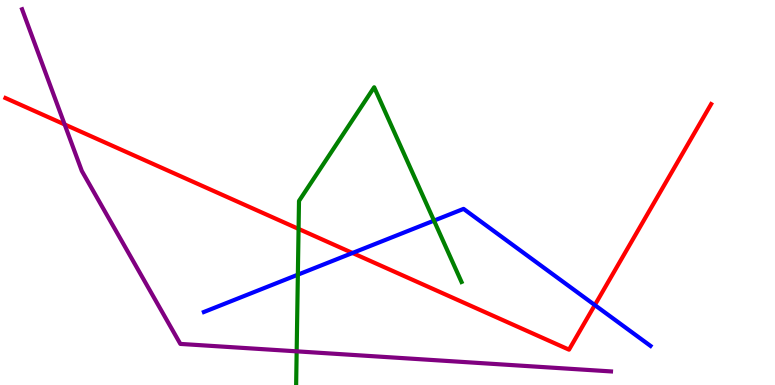[{'lines': ['blue', 'red'], 'intersections': [{'x': 4.55, 'y': 3.43}, {'x': 7.68, 'y': 2.08}]}, {'lines': ['green', 'red'], 'intersections': [{'x': 3.85, 'y': 4.05}]}, {'lines': ['purple', 'red'], 'intersections': [{'x': 0.834, 'y': 6.77}]}, {'lines': ['blue', 'green'], 'intersections': [{'x': 3.84, 'y': 2.87}, {'x': 5.6, 'y': 4.27}]}, {'lines': ['blue', 'purple'], 'intersections': []}, {'lines': ['green', 'purple'], 'intersections': [{'x': 3.83, 'y': 0.874}]}]